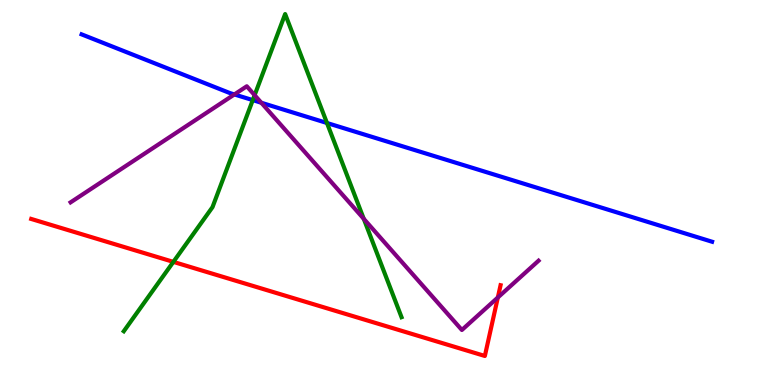[{'lines': ['blue', 'red'], 'intersections': []}, {'lines': ['green', 'red'], 'intersections': [{'x': 2.24, 'y': 3.2}]}, {'lines': ['purple', 'red'], 'intersections': [{'x': 6.42, 'y': 2.27}]}, {'lines': ['blue', 'green'], 'intersections': [{'x': 3.26, 'y': 7.4}, {'x': 4.22, 'y': 6.81}]}, {'lines': ['blue', 'purple'], 'intersections': [{'x': 3.02, 'y': 7.55}, {'x': 3.37, 'y': 7.33}]}, {'lines': ['green', 'purple'], 'intersections': [{'x': 3.29, 'y': 7.53}, {'x': 4.69, 'y': 4.32}]}]